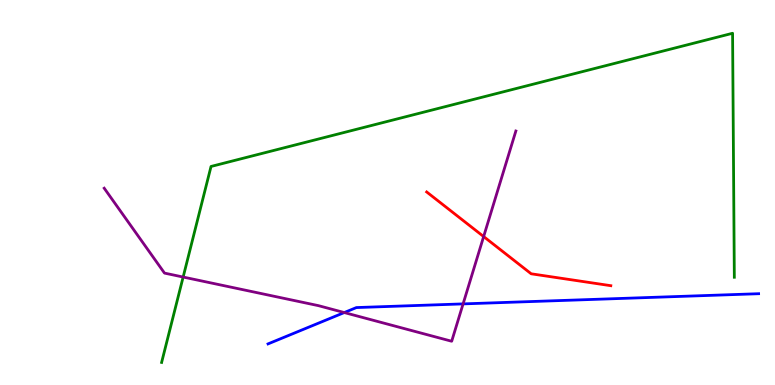[{'lines': ['blue', 'red'], 'intersections': []}, {'lines': ['green', 'red'], 'intersections': []}, {'lines': ['purple', 'red'], 'intersections': [{'x': 6.24, 'y': 3.86}]}, {'lines': ['blue', 'green'], 'intersections': []}, {'lines': ['blue', 'purple'], 'intersections': [{'x': 4.44, 'y': 1.88}, {'x': 5.98, 'y': 2.11}]}, {'lines': ['green', 'purple'], 'intersections': [{'x': 2.36, 'y': 2.8}]}]